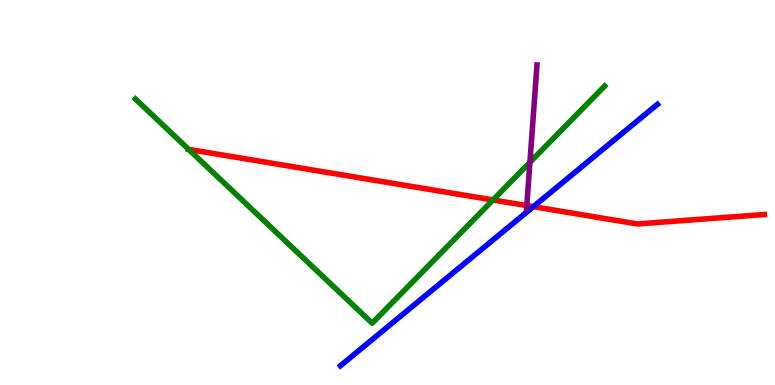[{'lines': ['blue', 'red'], 'intersections': [{'x': 6.88, 'y': 4.63}]}, {'lines': ['green', 'red'], 'intersections': [{'x': 2.43, 'y': 6.12}, {'x': 6.36, 'y': 4.81}]}, {'lines': ['purple', 'red'], 'intersections': [{'x': 6.8, 'y': 4.66}]}, {'lines': ['blue', 'green'], 'intersections': []}, {'lines': ['blue', 'purple'], 'intersections': []}, {'lines': ['green', 'purple'], 'intersections': [{'x': 6.84, 'y': 5.78}]}]